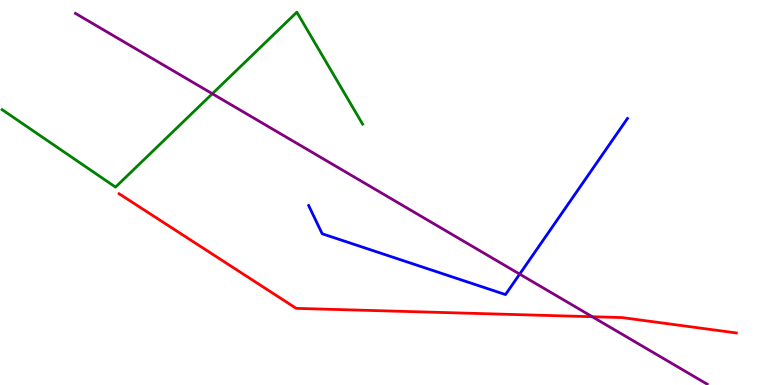[{'lines': ['blue', 'red'], 'intersections': []}, {'lines': ['green', 'red'], 'intersections': []}, {'lines': ['purple', 'red'], 'intersections': [{'x': 7.64, 'y': 1.77}]}, {'lines': ['blue', 'green'], 'intersections': []}, {'lines': ['blue', 'purple'], 'intersections': [{'x': 6.71, 'y': 2.88}]}, {'lines': ['green', 'purple'], 'intersections': [{'x': 2.74, 'y': 7.57}]}]